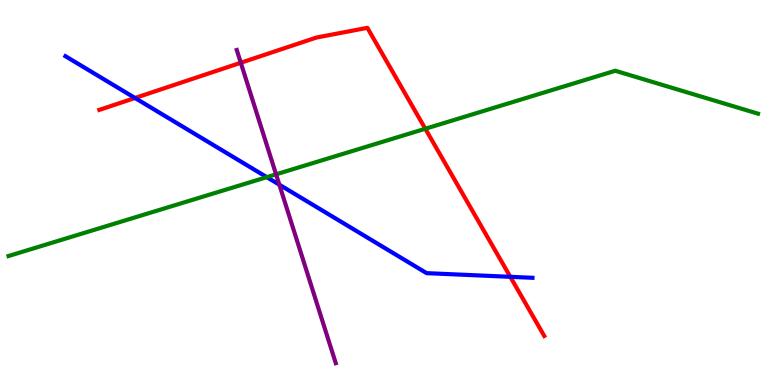[{'lines': ['blue', 'red'], 'intersections': [{'x': 1.74, 'y': 7.45}, {'x': 6.58, 'y': 2.81}]}, {'lines': ['green', 'red'], 'intersections': [{'x': 5.49, 'y': 6.66}]}, {'lines': ['purple', 'red'], 'intersections': [{'x': 3.11, 'y': 8.37}]}, {'lines': ['blue', 'green'], 'intersections': [{'x': 3.44, 'y': 5.4}]}, {'lines': ['blue', 'purple'], 'intersections': [{'x': 3.6, 'y': 5.2}]}, {'lines': ['green', 'purple'], 'intersections': [{'x': 3.56, 'y': 5.47}]}]